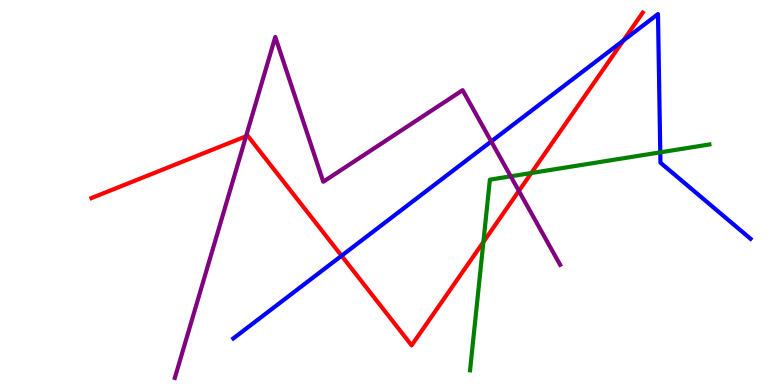[{'lines': ['blue', 'red'], 'intersections': [{'x': 4.41, 'y': 3.36}, {'x': 8.04, 'y': 8.95}]}, {'lines': ['green', 'red'], 'intersections': [{'x': 6.24, 'y': 3.71}, {'x': 6.86, 'y': 5.51}]}, {'lines': ['purple', 'red'], 'intersections': [{'x': 3.17, 'y': 6.46}, {'x': 6.7, 'y': 5.04}]}, {'lines': ['blue', 'green'], 'intersections': [{'x': 8.52, 'y': 6.04}]}, {'lines': ['blue', 'purple'], 'intersections': [{'x': 6.34, 'y': 6.33}]}, {'lines': ['green', 'purple'], 'intersections': [{'x': 6.59, 'y': 5.42}]}]